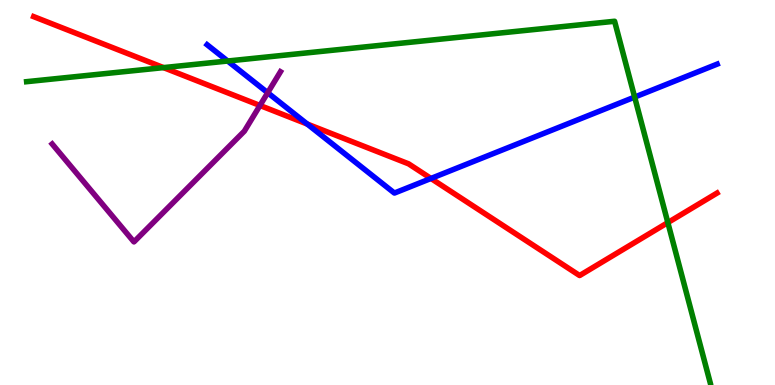[{'lines': ['blue', 'red'], 'intersections': [{'x': 3.96, 'y': 6.78}, {'x': 5.56, 'y': 5.36}]}, {'lines': ['green', 'red'], 'intersections': [{'x': 2.11, 'y': 8.24}, {'x': 8.62, 'y': 4.22}]}, {'lines': ['purple', 'red'], 'intersections': [{'x': 3.35, 'y': 7.26}]}, {'lines': ['blue', 'green'], 'intersections': [{'x': 2.94, 'y': 8.42}, {'x': 8.19, 'y': 7.48}]}, {'lines': ['blue', 'purple'], 'intersections': [{'x': 3.45, 'y': 7.59}]}, {'lines': ['green', 'purple'], 'intersections': []}]